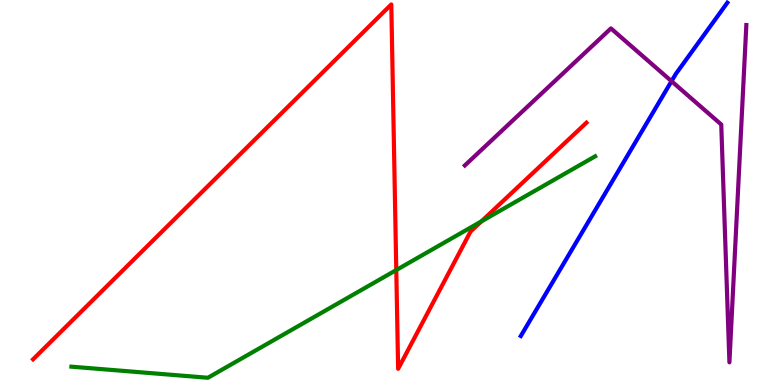[{'lines': ['blue', 'red'], 'intersections': []}, {'lines': ['green', 'red'], 'intersections': [{'x': 5.11, 'y': 2.99}, {'x': 6.21, 'y': 4.25}]}, {'lines': ['purple', 'red'], 'intersections': []}, {'lines': ['blue', 'green'], 'intersections': []}, {'lines': ['blue', 'purple'], 'intersections': [{'x': 8.66, 'y': 7.89}]}, {'lines': ['green', 'purple'], 'intersections': []}]